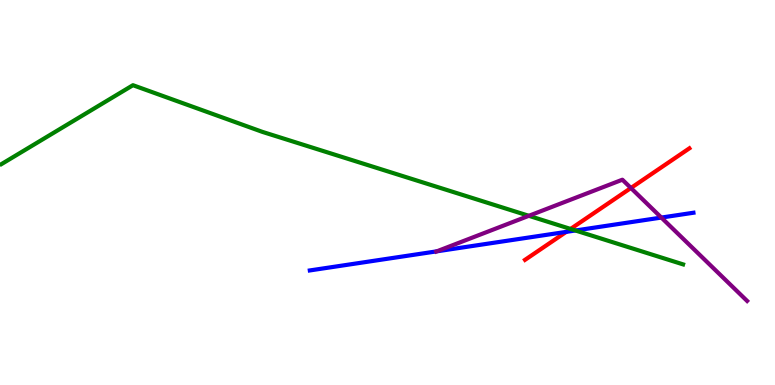[{'lines': ['blue', 'red'], 'intersections': [{'x': 7.31, 'y': 3.98}]}, {'lines': ['green', 'red'], 'intersections': [{'x': 7.36, 'y': 4.05}]}, {'lines': ['purple', 'red'], 'intersections': [{'x': 8.14, 'y': 5.12}]}, {'lines': ['blue', 'green'], 'intersections': [{'x': 7.43, 'y': 4.01}]}, {'lines': ['blue', 'purple'], 'intersections': [{'x': 5.64, 'y': 3.47}, {'x': 8.53, 'y': 4.35}]}, {'lines': ['green', 'purple'], 'intersections': [{'x': 6.82, 'y': 4.39}]}]